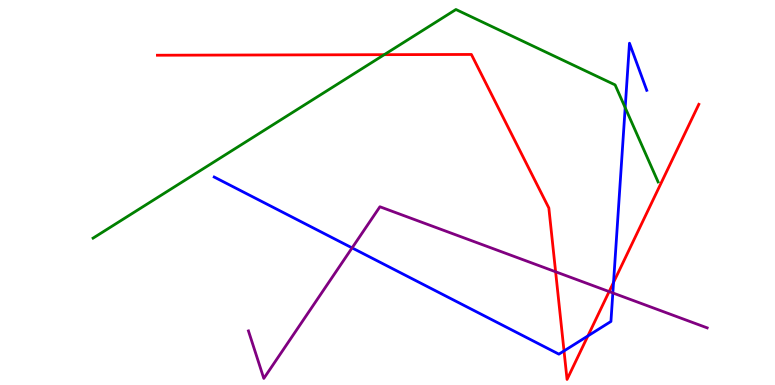[{'lines': ['blue', 'red'], 'intersections': [{'x': 7.28, 'y': 0.885}, {'x': 7.59, 'y': 1.27}, {'x': 7.92, 'y': 2.67}]}, {'lines': ['green', 'red'], 'intersections': [{'x': 4.96, 'y': 8.58}]}, {'lines': ['purple', 'red'], 'intersections': [{'x': 7.17, 'y': 2.94}, {'x': 7.86, 'y': 2.43}]}, {'lines': ['blue', 'green'], 'intersections': [{'x': 8.07, 'y': 7.2}]}, {'lines': ['blue', 'purple'], 'intersections': [{'x': 4.54, 'y': 3.56}, {'x': 7.91, 'y': 2.39}]}, {'lines': ['green', 'purple'], 'intersections': []}]